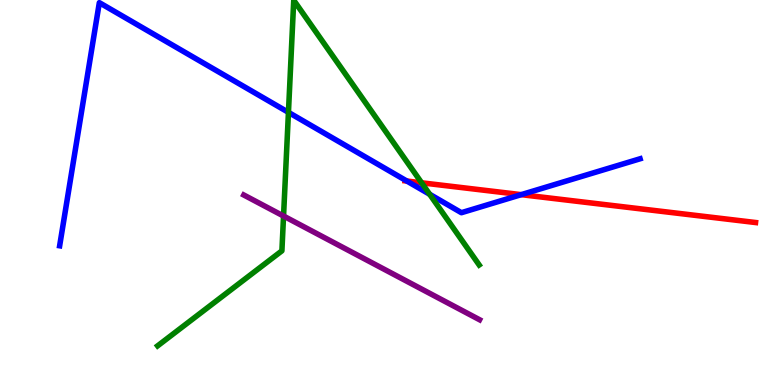[{'lines': ['blue', 'red'], 'intersections': [{'x': 5.25, 'y': 5.3}, {'x': 6.73, 'y': 4.94}]}, {'lines': ['green', 'red'], 'intersections': [{'x': 5.44, 'y': 5.25}]}, {'lines': ['purple', 'red'], 'intersections': []}, {'lines': ['blue', 'green'], 'intersections': [{'x': 3.72, 'y': 7.08}, {'x': 5.54, 'y': 4.95}]}, {'lines': ['blue', 'purple'], 'intersections': []}, {'lines': ['green', 'purple'], 'intersections': [{'x': 3.66, 'y': 4.39}]}]